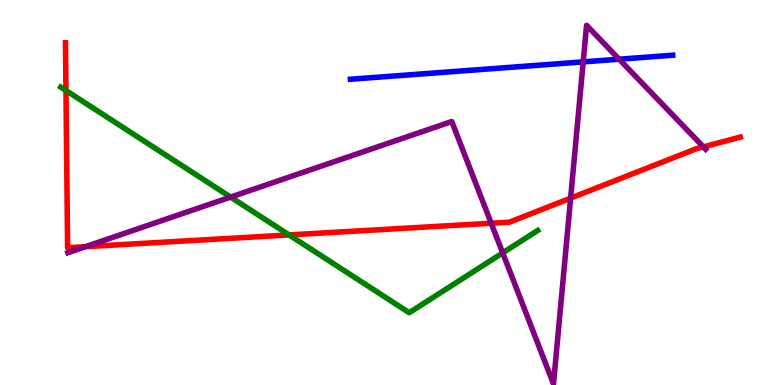[{'lines': ['blue', 'red'], 'intersections': []}, {'lines': ['green', 'red'], 'intersections': [{'x': 0.851, 'y': 7.65}, {'x': 3.73, 'y': 3.9}]}, {'lines': ['purple', 'red'], 'intersections': [{'x': 1.1, 'y': 3.59}, {'x': 6.34, 'y': 4.2}, {'x': 7.36, 'y': 4.85}, {'x': 9.08, 'y': 6.18}]}, {'lines': ['blue', 'green'], 'intersections': []}, {'lines': ['blue', 'purple'], 'intersections': [{'x': 7.53, 'y': 8.39}, {'x': 7.99, 'y': 8.46}]}, {'lines': ['green', 'purple'], 'intersections': [{'x': 2.98, 'y': 4.88}, {'x': 6.49, 'y': 3.43}]}]